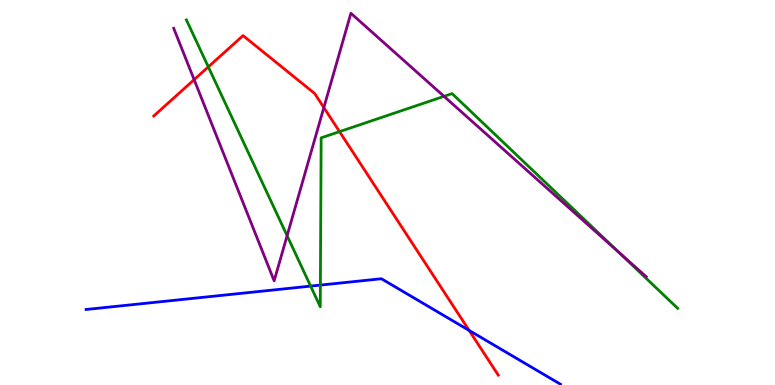[{'lines': ['blue', 'red'], 'intersections': [{'x': 6.05, 'y': 1.42}]}, {'lines': ['green', 'red'], 'intersections': [{'x': 2.69, 'y': 8.26}, {'x': 4.38, 'y': 6.58}]}, {'lines': ['purple', 'red'], 'intersections': [{'x': 2.5, 'y': 7.93}, {'x': 4.18, 'y': 7.21}]}, {'lines': ['blue', 'green'], 'intersections': [{'x': 4.01, 'y': 2.57}, {'x': 4.13, 'y': 2.59}]}, {'lines': ['blue', 'purple'], 'intersections': []}, {'lines': ['green', 'purple'], 'intersections': [{'x': 3.7, 'y': 3.88}, {'x': 5.73, 'y': 7.5}, {'x': 7.98, 'y': 3.46}]}]